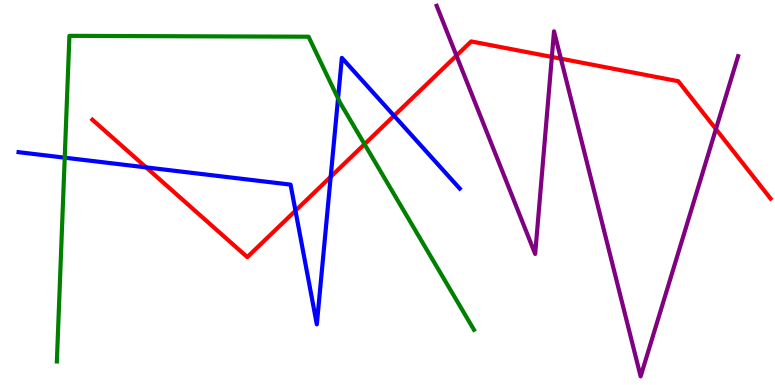[{'lines': ['blue', 'red'], 'intersections': [{'x': 1.89, 'y': 5.65}, {'x': 3.81, 'y': 4.53}, {'x': 4.27, 'y': 5.41}, {'x': 5.08, 'y': 6.99}]}, {'lines': ['green', 'red'], 'intersections': [{'x': 4.7, 'y': 6.26}]}, {'lines': ['purple', 'red'], 'intersections': [{'x': 5.89, 'y': 8.56}, {'x': 7.12, 'y': 8.52}, {'x': 7.24, 'y': 8.48}, {'x': 9.24, 'y': 6.65}]}, {'lines': ['blue', 'green'], 'intersections': [{'x': 0.835, 'y': 5.9}, {'x': 4.36, 'y': 7.44}]}, {'lines': ['blue', 'purple'], 'intersections': []}, {'lines': ['green', 'purple'], 'intersections': []}]